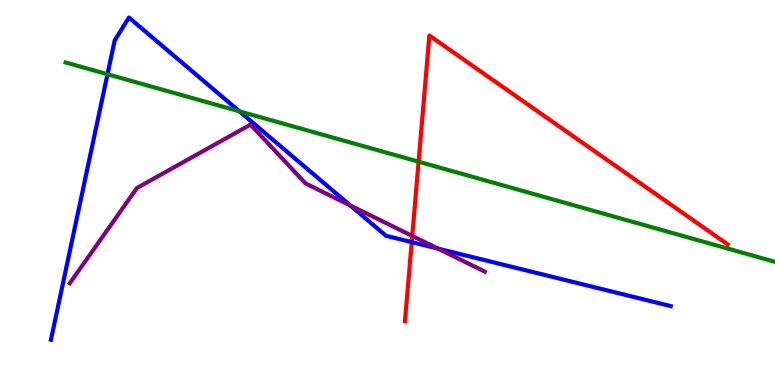[{'lines': ['blue', 'red'], 'intersections': [{'x': 5.31, 'y': 3.71}]}, {'lines': ['green', 'red'], 'intersections': [{'x': 5.4, 'y': 5.8}]}, {'lines': ['purple', 'red'], 'intersections': [{'x': 5.32, 'y': 3.87}]}, {'lines': ['blue', 'green'], 'intersections': [{'x': 1.39, 'y': 8.07}, {'x': 3.09, 'y': 7.11}]}, {'lines': ['blue', 'purple'], 'intersections': [{'x': 4.52, 'y': 4.66}, {'x': 5.65, 'y': 3.54}]}, {'lines': ['green', 'purple'], 'intersections': []}]